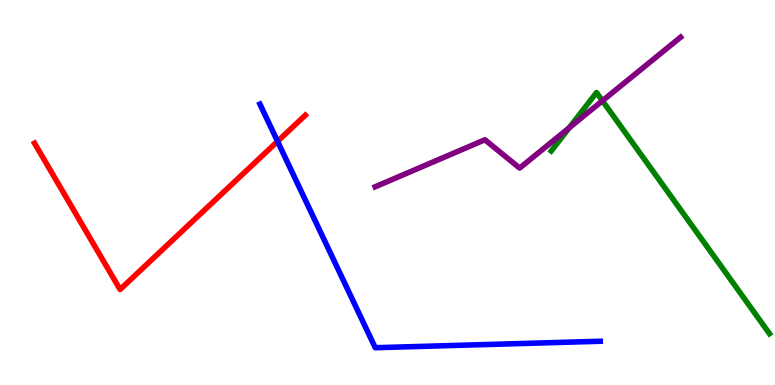[{'lines': ['blue', 'red'], 'intersections': [{'x': 3.58, 'y': 6.33}]}, {'lines': ['green', 'red'], 'intersections': []}, {'lines': ['purple', 'red'], 'intersections': []}, {'lines': ['blue', 'green'], 'intersections': []}, {'lines': ['blue', 'purple'], 'intersections': []}, {'lines': ['green', 'purple'], 'intersections': [{'x': 7.34, 'y': 6.68}, {'x': 7.77, 'y': 7.38}]}]